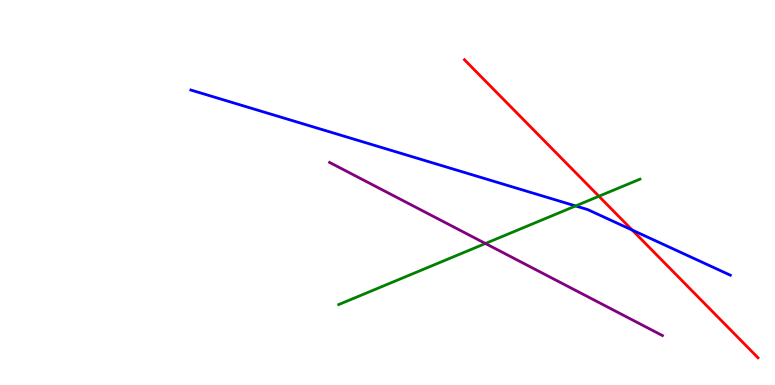[{'lines': ['blue', 'red'], 'intersections': [{'x': 8.16, 'y': 4.02}]}, {'lines': ['green', 'red'], 'intersections': [{'x': 7.73, 'y': 4.9}]}, {'lines': ['purple', 'red'], 'intersections': []}, {'lines': ['blue', 'green'], 'intersections': [{'x': 7.43, 'y': 4.65}]}, {'lines': ['blue', 'purple'], 'intersections': []}, {'lines': ['green', 'purple'], 'intersections': [{'x': 6.26, 'y': 3.68}]}]